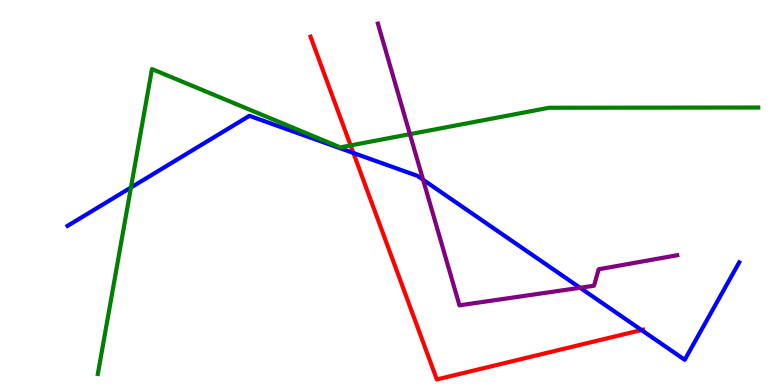[{'lines': ['blue', 'red'], 'intersections': [{'x': 4.56, 'y': 6.03}, {'x': 8.28, 'y': 1.43}]}, {'lines': ['green', 'red'], 'intersections': [{'x': 4.52, 'y': 6.22}]}, {'lines': ['purple', 'red'], 'intersections': []}, {'lines': ['blue', 'green'], 'intersections': [{'x': 1.69, 'y': 5.13}]}, {'lines': ['blue', 'purple'], 'intersections': [{'x': 5.46, 'y': 5.33}, {'x': 7.48, 'y': 2.53}]}, {'lines': ['green', 'purple'], 'intersections': [{'x': 5.29, 'y': 6.52}]}]